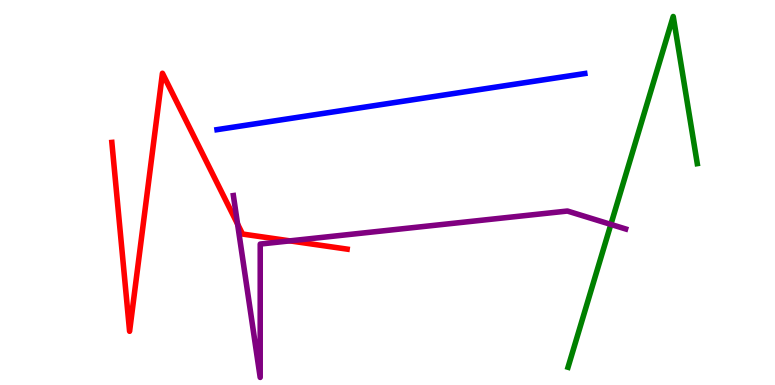[{'lines': ['blue', 'red'], 'intersections': []}, {'lines': ['green', 'red'], 'intersections': []}, {'lines': ['purple', 'red'], 'intersections': [{'x': 3.07, 'y': 4.18}, {'x': 3.74, 'y': 3.74}]}, {'lines': ['blue', 'green'], 'intersections': []}, {'lines': ['blue', 'purple'], 'intersections': []}, {'lines': ['green', 'purple'], 'intersections': [{'x': 7.88, 'y': 4.17}]}]